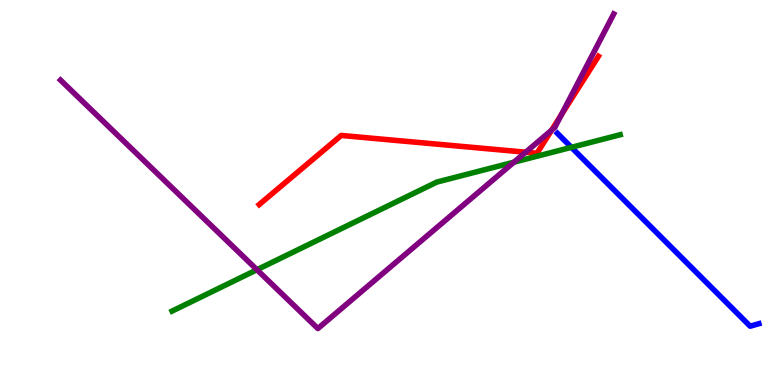[{'lines': ['blue', 'red'], 'intersections': []}, {'lines': ['green', 'red'], 'intersections': []}, {'lines': ['purple', 'red'], 'intersections': [{'x': 6.78, 'y': 6.05}, {'x': 7.12, 'y': 6.62}, {'x': 7.24, 'y': 7.02}]}, {'lines': ['blue', 'green'], 'intersections': [{'x': 7.37, 'y': 6.17}]}, {'lines': ['blue', 'purple'], 'intersections': []}, {'lines': ['green', 'purple'], 'intersections': [{'x': 3.32, 'y': 2.99}, {'x': 6.63, 'y': 5.79}]}]